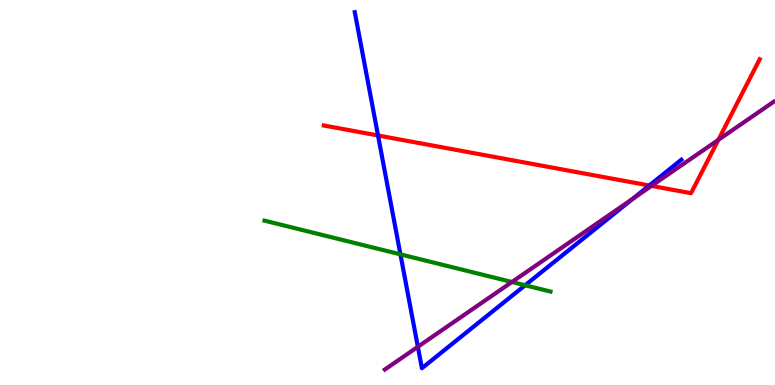[{'lines': ['blue', 'red'], 'intersections': [{'x': 4.88, 'y': 6.48}, {'x': 8.38, 'y': 5.18}]}, {'lines': ['green', 'red'], 'intersections': []}, {'lines': ['purple', 'red'], 'intersections': [{'x': 8.41, 'y': 5.17}, {'x': 9.27, 'y': 6.37}]}, {'lines': ['blue', 'green'], 'intersections': [{'x': 5.17, 'y': 3.39}, {'x': 6.78, 'y': 2.59}]}, {'lines': ['blue', 'purple'], 'intersections': [{'x': 5.39, 'y': 0.993}, {'x': 8.16, 'y': 4.83}]}, {'lines': ['green', 'purple'], 'intersections': [{'x': 6.61, 'y': 2.68}]}]